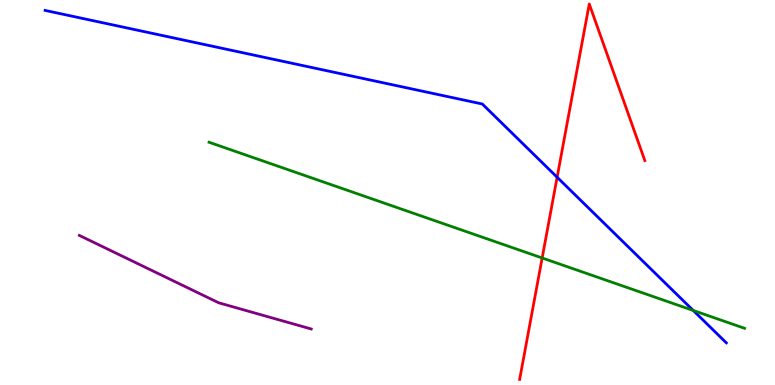[{'lines': ['blue', 'red'], 'intersections': [{'x': 7.19, 'y': 5.4}]}, {'lines': ['green', 'red'], 'intersections': [{'x': 7.0, 'y': 3.3}]}, {'lines': ['purple', 'red'], 'intersections': []}, {'lines': ['blue', 'green'], 'intersections': [{'x': 8.95, 'y': 1.94}]}, {'lines': ['blue', 'purple'], 'intersections': []}, {'lines': ['green', 'purple'], 'intersections': []}]